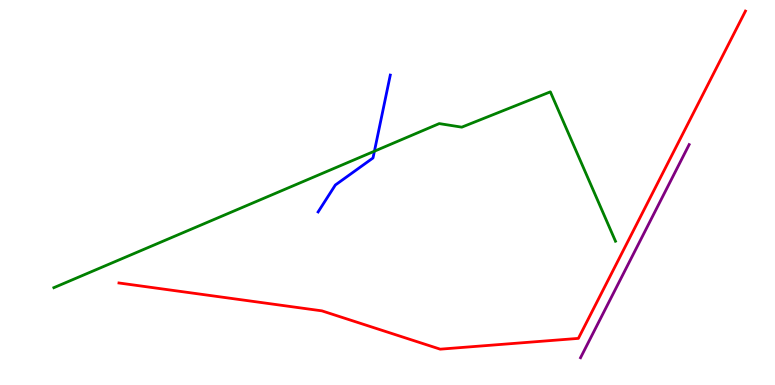[{'lines': ['blue', 'red'], 'intersections': []}, {'lines': ['green', 'red'], 'intersections': []}, {'lines': ['purple', 'red'], 'intersections': []}, {'lines': ['blue', 'green'], 'intersections': [{'x': 4.83, 'y': 6.07}]}, {'lines': ['blue', 'purple'], 'intersections': []}, {'lines': ['green', 'purple'], 'intersections': []}]